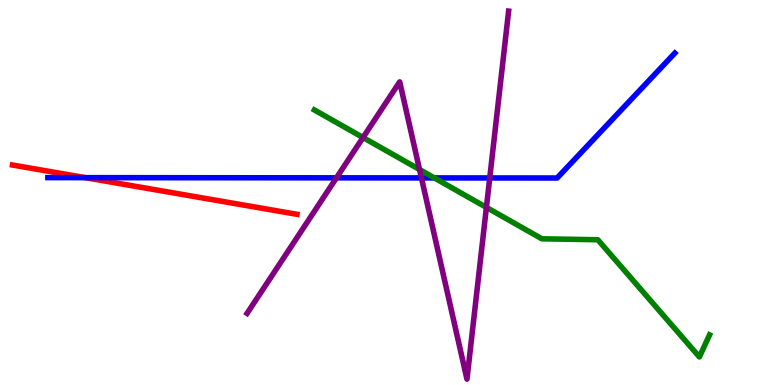[{'lines': ['blue', 'red'], 'intersections': [{'x': 1.1, 'y': 5.39}]}, {'lines': ['green', 'red'], 'intersections': []}, {'lines': ['purple', 'red'], 'intersections': []}, {'lines': ['blue', 'green'], 'intersections': [{'x': 5.6, 'y': 5.38}]}, {'lines': ['blue', 'purple'], 'intersections': [{'x': 4.34, 'y': 5.38}, {'x': 5.44, 'y': 5.38}, {'x': 6.32, 'y': 5.38}]}, {'lines': ['green', 'purple'], 'intersections': [{'x': 4.68, 'y': 6.43}, {'x': 5.41, 'y': 5.6}, {'x': 6.28, 'y': 4.61}]}]